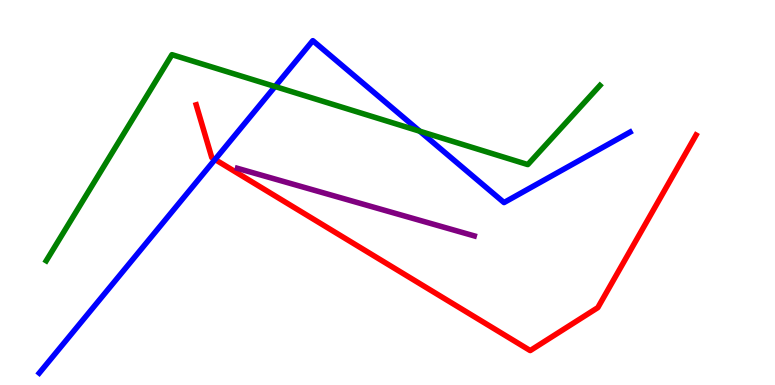[{'lines': ['blue', 'red'], 'intersections': [{'x': 2.77, 'y': 5.86}]}, {'lines': ['green', 'red'], 'intersections': []}, {'lines': ['purple', 'red'], 'intersections': []}, {'lines': ['blue', 'green'], 'intersections': [{'x': 3.55, 'y': 7.75}, {'x': 5.42, 'y': 6.59}]}, {'lines': ['blue', 'purple'], 'intersections': []}, {'lines': ['green', 'purple'], 'intersections': []}]